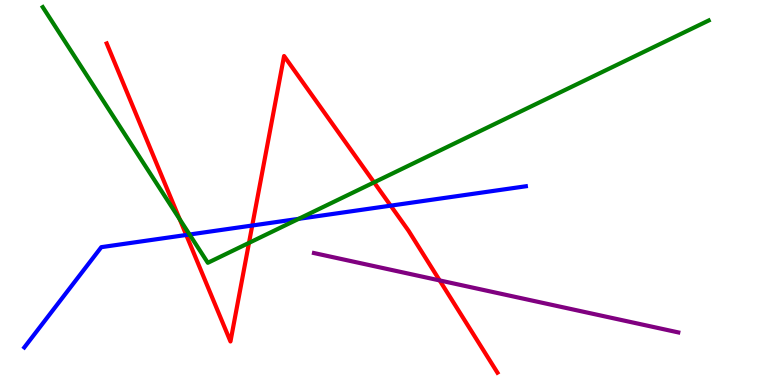[{'lines': ['blue', 'red'], 'intersections': [{'x': 2.4, 'y': 3.9}, {'x': 3.25, 'y': 4.14}, {'x': 5.04, 'y': 4.66}]}, {'lines': ['green', 'red'], 'intersections': [{'x': 2.32, 'y': 4.31}, {'x': 3.21, 'y': 3.69}, {'x': 4.83, 'y': 5.26}]}, {'lines': ['purple', 'red'], 'intersections': [{'x': 5.67, 'y': 2.72}]}, {'lines': ['blue', 'green'], 'intersections': [{'x': 2.45, 'y': 3.91}, {'x': 3.85, 'y': 4.32}]}, {'lines': ['blue', 'purple'], 'intersections': []}, {'lines': ['green', 'purple'], 'intersections': []}]